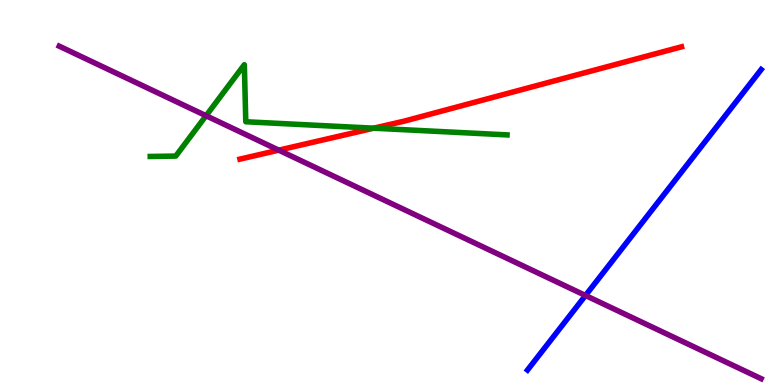[{'lines': ['blue', 'red'], 'intersections': []}, {'lines': ['green', 'red'], 'intersections': [{'x': 4.82, 'y': 6.67}]}, {'lines': ['purple', 'red'], 'intersections': [{'x': 3.6, 'y': 6.1}]}, {'lines': ['blue', 'green'], 'intersections': []}, {'lines': ['blue', 'purple'], 'intersections': [{'x': 7.55, 'y': 2.33}]}, {'lines': ['green', 'purple'], 'intersections': [{'x': 2.66, 'y': 6.99}]}]